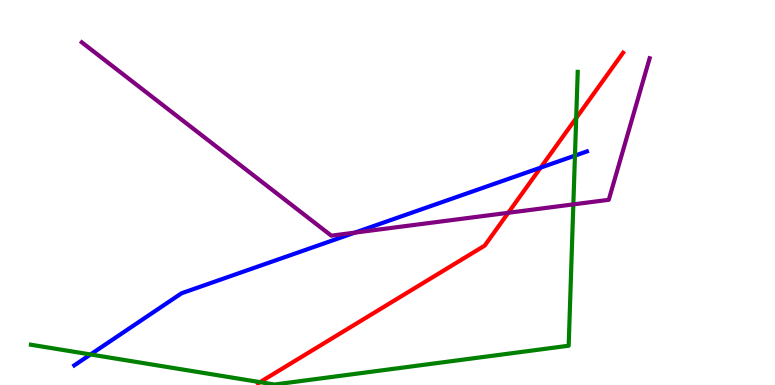[{'lines': ['blue', 'red'], 'intersections': [{'x': 6.98, 'y': 5.65}]}, {'lines': ['green', 'red'], 'intersections': [{'x': 3.35, 'y': 0.0742}, {'x': 7.43, 'y': 6.93}]}, {'lines': ['purple', 'red'], 'intersections': [{'x': 6.56, 'y': 4.47}]}, {'lines': ['blue', 'green'], 'intersections': [{'x': 1.17, 'y': 0.793}, {'x': 7.42, 'y': 5.96}]}, {'lines': ['blue', 'purple'], 'intersections': [{'x': 4.58, 'y': 3.96}]}, {'lines': ['green', 'purple'], 'intersections': [{'x': 7.4, 'y': 4.69}]}]